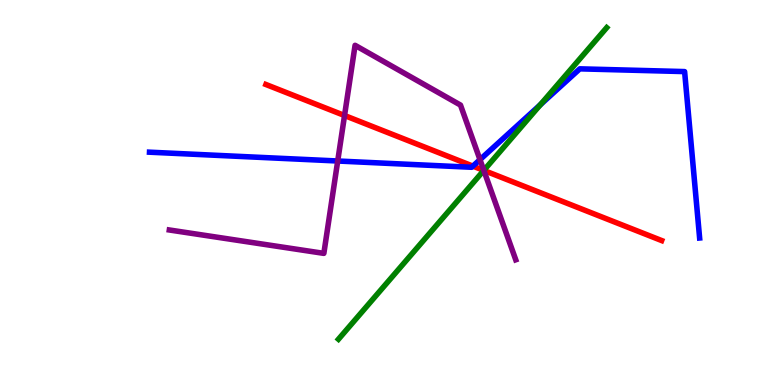[{'lines': ['blue', 'red'], 'intersections': [{'x': 6.1, 'y': 5.69}]}, {'lines': ['green', 'red'], 'intersections': [{'x': 6.24, 'y': 5.57}]}, {'lines': ['purple', 'red'], 'intersections': [{'x': 4.45, 'y': 7.0}, {'x': 6.24, 'y': 5.57}]}, {'lines': ['blue', 'green'], 'intersections': [{'x': 6.97, 'y': 7.28}]}, {'lines': ['blue', 'purple'], 'intersections': [{'x': 4.36, 'y': 5.82}, {'x': 6.19, 'y': 5.85}]}, {'lines': ['green', 'purple'], 'intersections': [{'x': 6.24, 'y': 5.57}]}]